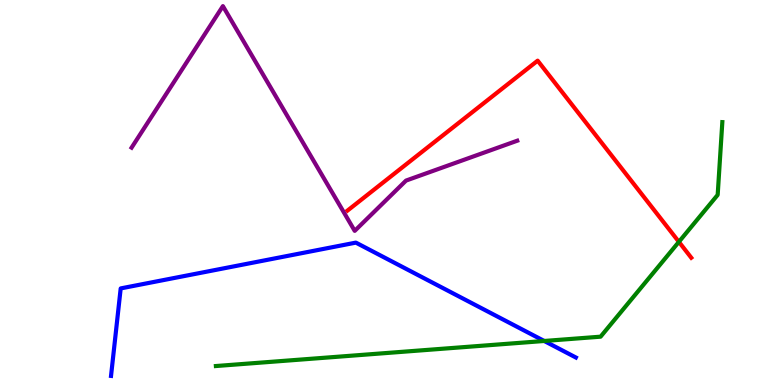[{'lines': ['blue', 'red'], 'intersections': []}, {'lines': ['green', 'red'], 'intersections': [{'x': 8.76, 'y': 3.72}]}, {'lines': ['purple', 'red'], 'intersections': []}, {'lines': ['blue', 'green'], 'intersections': [{'x': 7.02, 'y': 1.14}]}, {'lines': ['blue', 'purple'], 'intersections': []}, {'lines': ['green', 'purple'], 'intersections': []}]